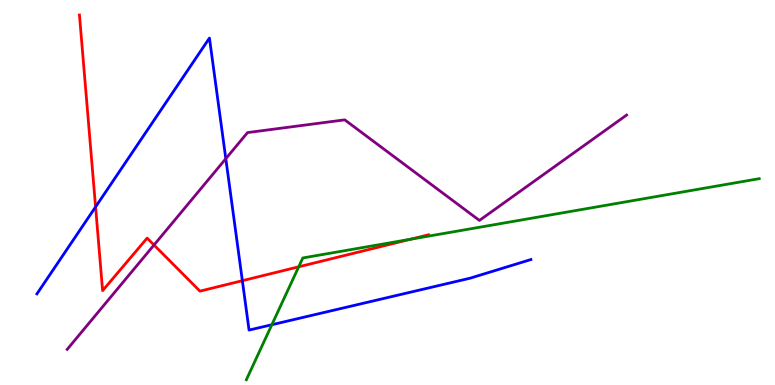[{'lines': ['blue', 'red'], 'intersections': [{'x': 1.23, 'y': 4.63}, {'x': 3.13, 'y': 2.71}]}, {'lines': ['green', 'red'], 'intersections': [{'x': 3.85, 'y': 3.07}, {'x': 5.3, 'y': 3.79}]}, {'lines': ['purple', 'red'], 'intersections': [{'x': 1.99, 'y': 3.64}]}, {'lines': ['blue', 'green'], 'intersections': [{'x': 3.51, 'y': 1.57}]}, {'lines': ['blue', 'purple'], 'intersections': [{'x': 2.91, 'y': 5.88}]}, {'lines': ['green', 'purple'], 'intersections': []}]